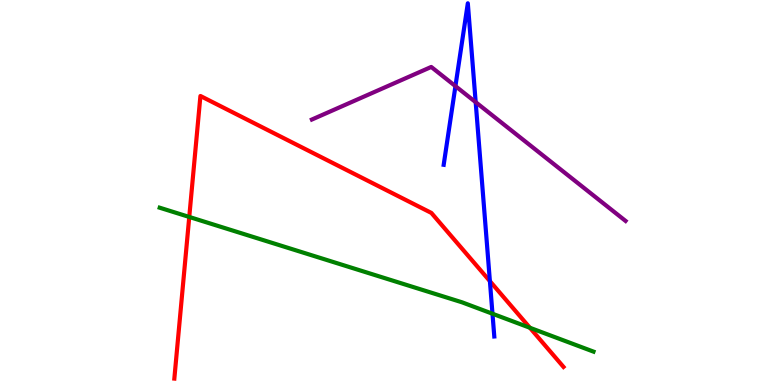[{'lines': ['blue', 'red'], 'intersections': [{'x': 6.32, 'y': 2.7}]}, {'lines': ['green', 'red'], 'intersections': [{'x': 2.44, 'y': 4.36}, {'x': 6.84, 'y': 1.49}]}, {'lines': ['purple', 'red'], 'intersections': []}, {'lines': ['blue', 'green'], 'intersections': [{'x': 6.35, 'y': 1.85}]}, {'lines': ['blue', 'purple'], 'intersections': [{'x': 5.88, 'y': 7.76}, {'x': 6.14, 'y': 7.35}]}, {'lines': ['green', 'purple'], 'intersections': []}]